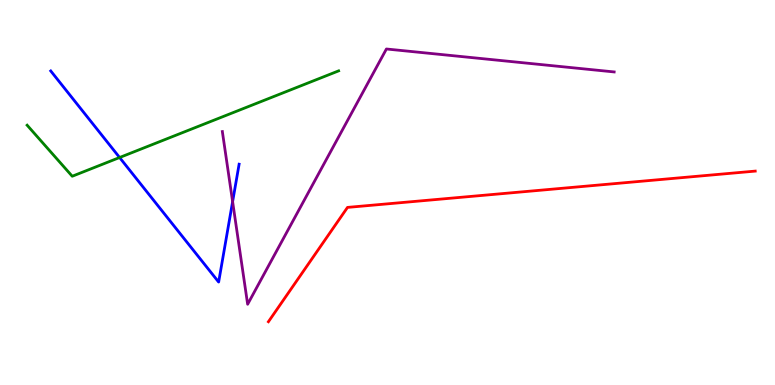[{'lines': ['blue', 'red'], 'intersections': []}, {'lines': ['green', 'red'], 'intersections': []}, {'lines': ['purple', 'red'], 'intersections': []}, {'lines': ['blue', 'green'], 'intersections': [{'x': 1.54, 'y': 5.91}]}, {'lines': ['blue', 'purple'], 'intersections': [{'x': 3.0, 'y': 4.76}]}, {'lines': ['green', 'purple'], 'intersections': []}]